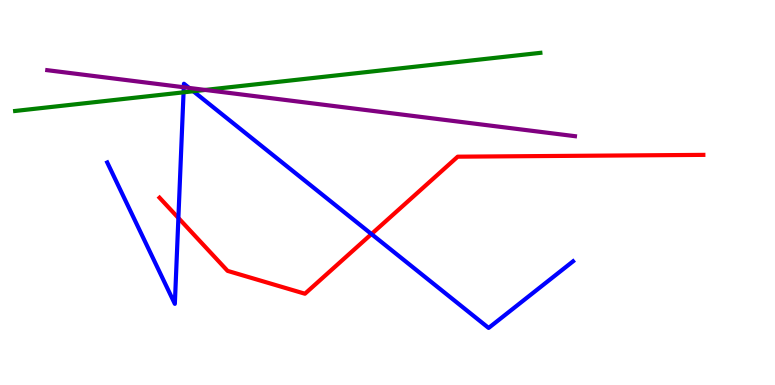[{'lines': ['blue', 'red'], 'intersections': [{'x': 2.3, 'y': 4.34}, {'x': 4.79, 'y': 3.92}]}, {'lines': ['green', 'red'], 'intersections': []}, {'lines': ['purple', 'red'], 'intersections': []}, {'lines': ['blue', 'green'], 'intersections': [{'x': 2.37, 'y': 7.6}, {'x': 2.49, 'y': 7.63}]}, {'lines': ['blue', 'purple'], 'intersections': [{'x': 2.37, 'y': 7.73}, {'x': 2.44, 'y': 7.72}]}, {'lines': ['green', 'purple'], 'intersections': [{'x': 2.65, 'y': 7.66}]}]